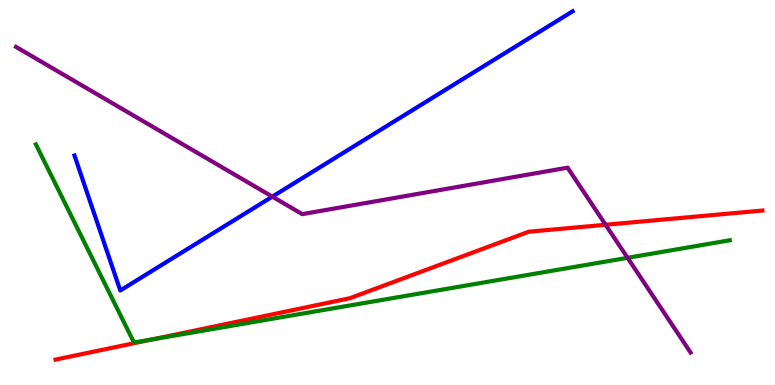[{'lines': ['blue', 'red'], 'intersections': []}, {'lines': ['green', 'red'], 'intersections': [{'x': 1.98, 'y': 1.19}]}, {'lines': ['purple', 'red'], 'intersections': [{'x': 7.81, 'y': 4.16}]}, {'lines': ['blue', 'green'], 'intersections': []}, {'lines': ['blue', 'purple'], 'intersections': [{'x': 3.51, 'y': 4.89}]}, {'lines': ['green', 'purple'], 'intersections': [{'x': 8.1, 'y': 3.3}]}]